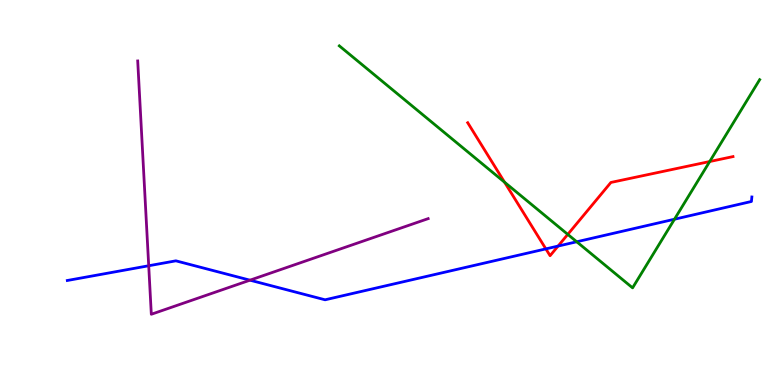[{'lines': ['blue', 'red'], 'intersections': [{'x': 7.04, 'y': 3.54}, {'x': 7.2, 'y': 3.61}]}, {'lines': ['green', 'red'], 'intersections': [{'x': 6.51, 'y': 5.27}, {'x': 7.33, 'y': 3.91}, {'x': 9.16, 'y': 5.8}]}, {'lines': ['purple', 'red'], 'intersections': []}, {'lines': ['blue', 'green'], 'intersections': [{'x': 7.44, 'y': 3.72}, {'x': 8.7, 'y': 4.31}]}, {'lines': ['blue', 'purple'], 'intersections': [{'x': 1.92, 'y': 3.1}, {'x': 3.23, 'y': 2.72}]}, {'lines': ['green', 'purple'], 'intersections': []}]